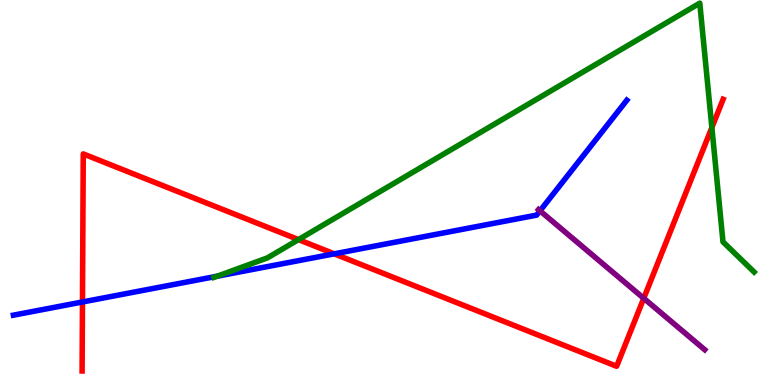[{'lines': ['blue', 'red'], 'intersections': [{'x': 1.06, 'y': 2.16}, {'x': 4.31, 'y': 3.41}]}, {'lines': ['green', 'red'], 'intersections': [{'x': 3.85, 'y': 3.78}, {'x': 9.19, 'y': 6.69}]}, {'lines': ['purple', 'red'], 'intersections': [{'x': 8.31, 'y': 2.25}]}, {'lines': ['blue', 'green'], 'intersections': [{'x': 2.8, 'y': 2.83}]}, {'lines': ['blue', 'purple'], 'intersections': [{'x': 6.97, 'y': 4.52}]}, {'lines': ['green', 'purple'], 'intersections': []}]